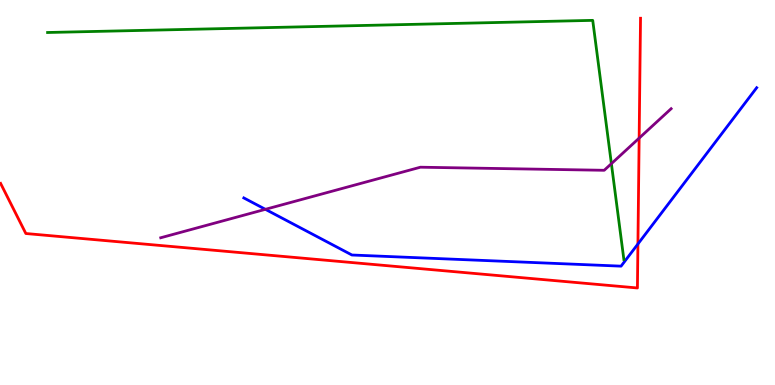[{'lines': ['blue', 'red'], 'intersections': [{'x': 8.23, 'y': 3.66}]}, {'lines': ['green', 'red'], 'intersections': []}, {'lines': ['purple', 'red'], 'intersections': [{'x': 8.25, 'y': 6.41}]}, {'lines': ['blue', 'green'], 'intersections': []}, {'lines': ['blue', 'purple'], 'intersections': [{'x': 3.42, 'y': 4.56}]}, {'lines': ['green', 'purple'], 'intersections': [{'x': 7.89, 'y': 5.75}]}]